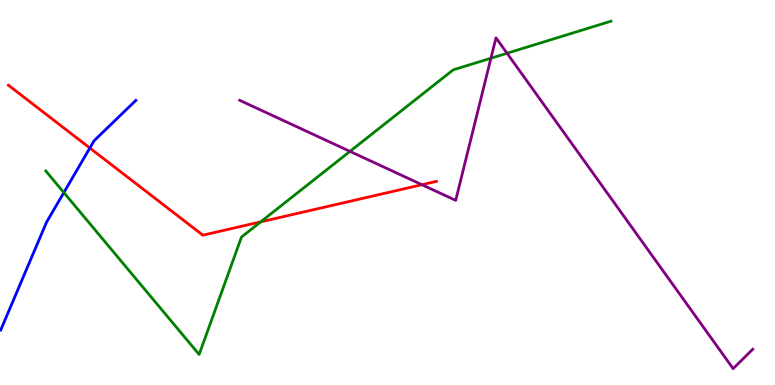[{'lines': ['blue', 'red'], 'intersections': [{'x': 1.16, 'y': 6.16}]}, {'lines': ['green', 'red'], 'intersections': [{'x': 3.36, 'y': 4.24}]}, {'lines': ['purple', 'red'], 'intersections': [{'x': 5.44, 'y': 5.2}]}, {'lines': ['blue', 'green'], 'intersections': [{'x': 0.824, 'y': 5.0}]}, {'lines': ['blue', 'purple'], 'intersections': []}, {'lines': ['green', 'purple'], 'intersections': [{'x': 4.52, 'y': 6.07}, {'x': 6.33, 'y': 8.49}, {'x': 6.54, 'y': 8.62}]}]